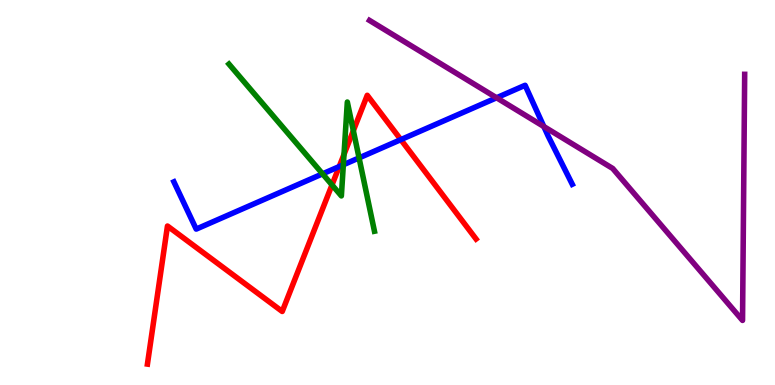[{'lines': ['blue', 'red'], 'intersections': [{'x': 4.38, 'y': 5.67}, {'x': 5.17, 'y': 6.37}]}, {'lines': ['green', 'red'], 'intersections': [{'x': 4.28, 'y': 5.2}, {'x': 4.44, 'y': 5.99}, {'x': 4.56, 'y': 6.61}]}, {'lines': ['purple', 'red'], 'intersections': []}, {'lines': ['blue', 'green'], 'intersections': [{'x': 4.16, 'y': 5.48}, {'x': 4.43, 'y': 5.72}, {'x': 4.63, 'y': 5.9}]}, {'lines': ['blue', 'purple'], 'intersections': [{'x': 6.41, 'y': 7.46}, {'x': 7.02, 'y': 6.71}]}, {'lines': ['green', 'purple'], 'intersections': []}]